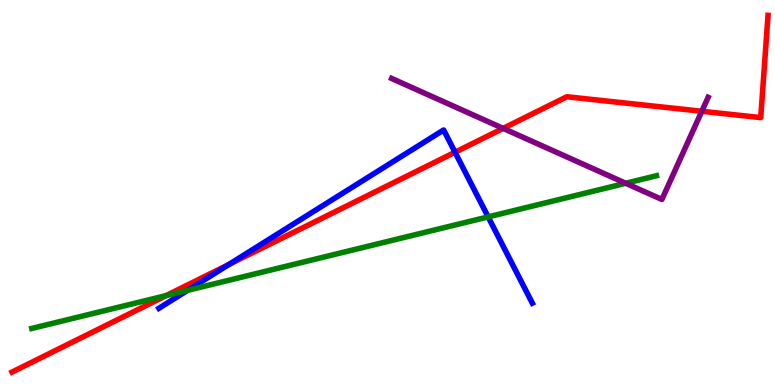[{'lines': ['blue', 'red'], 'intersections': [{'x': 2.95, 'y': 3.13}, {'x': 5.87, 'y': 6.05}]}, {'lines': ['green', 'red'], 'intersections': [{'x': 2.14, 'y': 2.32}]}, {'lines': ['purple', 'red'], 'intersections': [{'x': 6.49, 'y': 6.67}, {'x': 9.06, 'y': 7.11}]}, {'lines': ['blue', 'green'], 'intersections': [{'x': 2.42, 'y': 2.46}, {'x': 6.3, 'y': 4.37}]}, {'lines': ['blue', 'purple'], 'intersections': []}, {'lines': ['green', 'purple'], 'intersections': [{'x': 8.07, 'y': 5.24}]}]